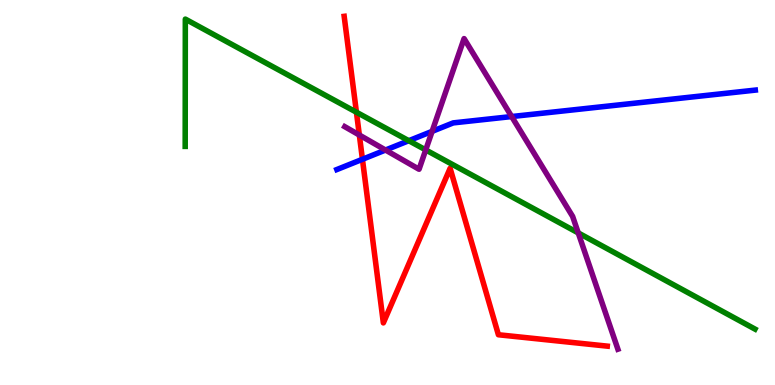[{'lines': ['blue', 'red'], 'intersections': [{'x': 4.68, 'y': 5.86}]}, {'lines': ['green', 'red'], 'intersections': [{'x': 4.6, 'y': 7.09}]}, {'lines': ['purple', 'red'], 'intersections': [{'x': 4.64, 'y': 6.49}]}, {'lines': ['blue', 'green'], 'intersections': [{'x': 5.27, 'y': 6.35}]}, {'lines': ['blue', 'purple'], 'intersections': [{'x': 4.97, 'y': 6.1}, {'x': 5.58, 'y': 6.59}, {'x': 6.6, 'y': 6.97}]}, {'lines': ['green', 'purple'], 'intersections': [{'x': 5.49, 'y': 6.11}, {'x': 7.46, 'y': 3.95}]}]